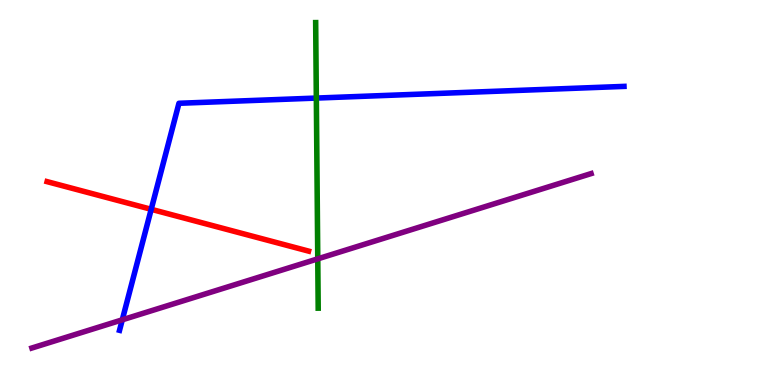[{'lines': ['blue', 'red'], 'intersections': [{'x': 1.95, 'y': 4.56}]}, {'lines': ['green', 'red'], 'intersections': []}, {'lines': ['purple', 'red'], 'intersections': []}, {'lines': ['blue', 'green'], 'intersections': [{'x': 4.08, 'y': 7.45}]}, {'lines': ['blue', 'purple'], 'intersections': [{'x': 1.58, 'y': 1.69}]}, {'lines': ['green', 'purple'], 'intersections': [{'x': 4.1, 'y': 3.28}]}]